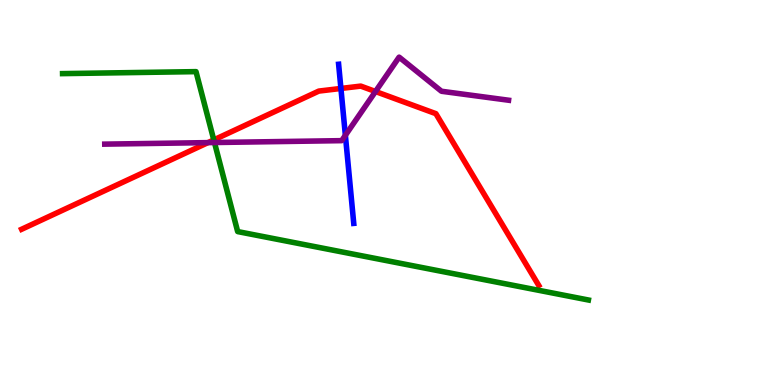[{'lines': ['blue', 'red'], 'intersections': [{'x': 4.4, 'y': 7.7}]}, {'lines': ['green', 'red'], 'intersections': [{'x': 2.76, 'y': 6.37}]}, {'lines': ['purple', 'red'], 'intersections': [{'x': 2.68, 'y': 6.3}, {'x': 4.85, 'y': 7.62}]}, {'lines': ['blue', 'green'], 'intersections': []}, {'lines': ['blue', 'purple'], 'intersections': [{'x': 4.46, 'y': 6.49}]}, {'lines': ['green', 'purple'], 'intersections': [{'x': 2.77, 'y': 6.3}]}]